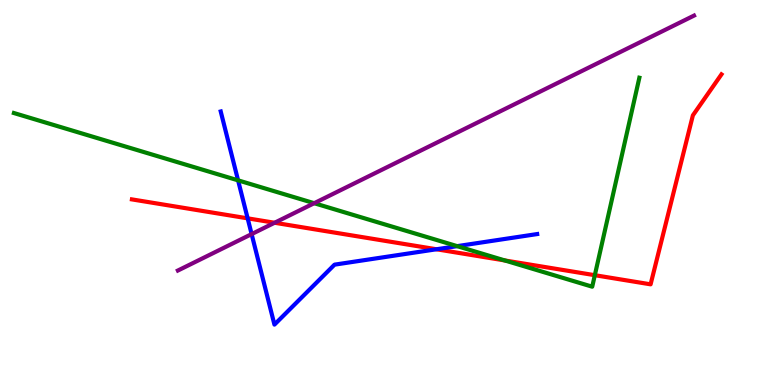[{'lines': ['blue', 'red'], 'intersections': [{'x': 3.2, 'y': 4.33}, {'x': 5.63, 'y': 3.53}]}, {'lines': ['green', 'red'], 'intersections': [{'x': 6.51, 'y': 3.23}, {'x': 7.68, 'y': 2.85}]}, {'lines': ['purple', 'red'], 'intersections': [{'x': 3.54, 'y': 4.21}]}, {'lines': ['blue', 'green'], 'intersections': [{'x': 3.07, 'y': 5.32}, {'x': 5.9, 'y': 3.61}]}, {'lines': ['blue', 'purple'], 'intersections': [{'x': 3.25, 'y': 3.92}]}, {'lines': ['green', 'purple'], 'intersections': [{'x': 4.05, 'y': 4.72}]}]